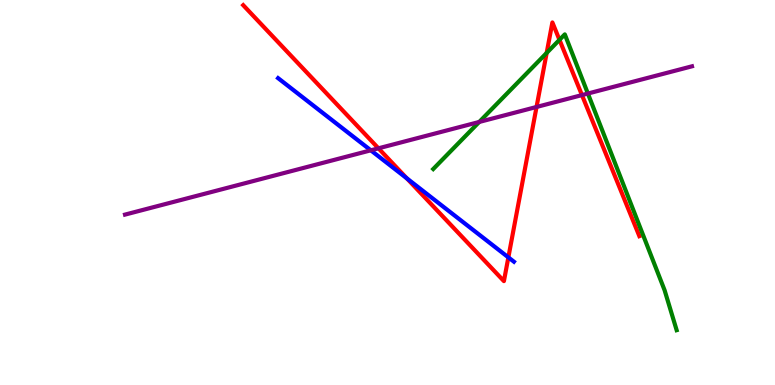[{'lines': ['blue', 'red'], 'intersections': [{'x': 5.25, 'y': 5.37}, {'x': 6.56, 'y': 3.32}]}, {'lines': ['green', 'red'], 'intersections': [{'x': 7.05, 'y': 8.63}, {'x': 7.22, 'y': 8.97}]}, {'lines': ['purple', 'red'], 'intersections': [{'x': 4.88, 'y': 6.15}, {'x': 6.92, 'y': 7.22}, {'x': 7.51, 'y': 7.53}]}, {'lines': ['blue', 'green'], 'intersections': []}, {'lines': ['blue', 'purple'], 'intersections': [{'x': 4.78, 'y': 6.1}]}, {'lines': ['green', 'purple'], 'intersections': [{'x': 6.18, 'y': 6.83}, {'x': 7.59, 'y': 7.57}]}]